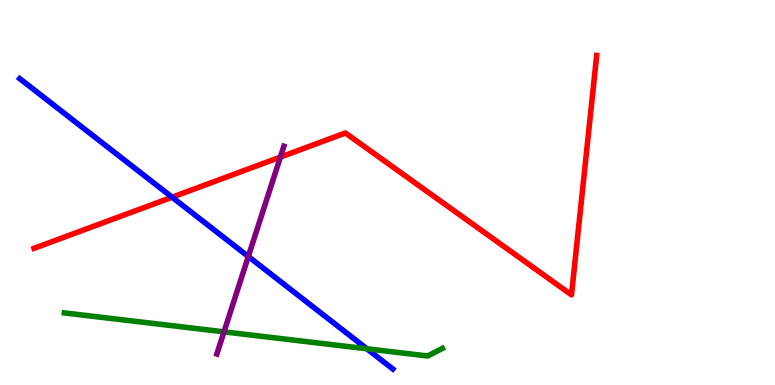[{'lines': ['blue', 'red'], 'intersections': [{'x': 2.22, 'y': 4.88}]}, {'lines': ['green', 'red'], 'intersections': []}, {'lines': ['purple', 'red'], 'intersections': [{'x': 3.62, 'y': 5.92}]}, {'lines': ['blue', 'green'], 'intersections': [{'x': 4.73, 'y': 0.941}]}, {'lines': ['blue', 'purple'], 'intersections': [{'x': 3.2, 'y': 3.34}]}, {'lines': ['green', 'purple'], 'intersections': [{'x': 2.89, 'y': 1.38}]}]